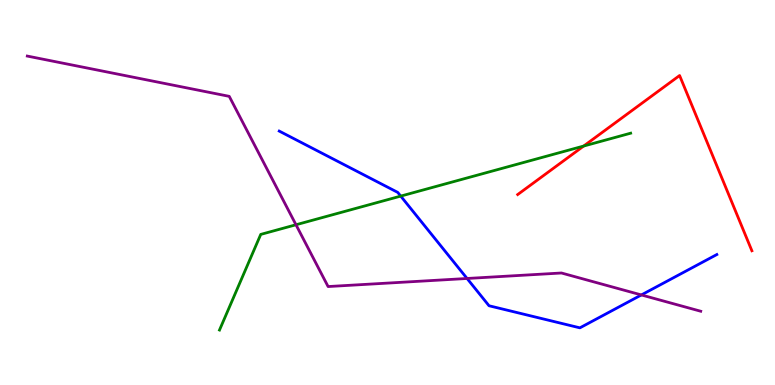[{'lines': ['blue', 'red'], 'intersections': []}, {'lines': ['green', 'red'], 'intersections': [{'x': 7.53, 'y': 6.21}]}, {'lines': ['purple', 'red'], 'intersections': []}, {'lines': ['blue', 'green'], 'intersections': [{'x': 5.17, 'y': 4.91}]}, {'lines': ['blue', 'purple'], 'intersections': [{'x': 6.03, 'y': 2.77}, {'x': 8.28, 'y': 2.34}]}, {'lines': ['green', 'purple'], 'intersections': [{'x': 3.82, 'y': 4.16}]}]